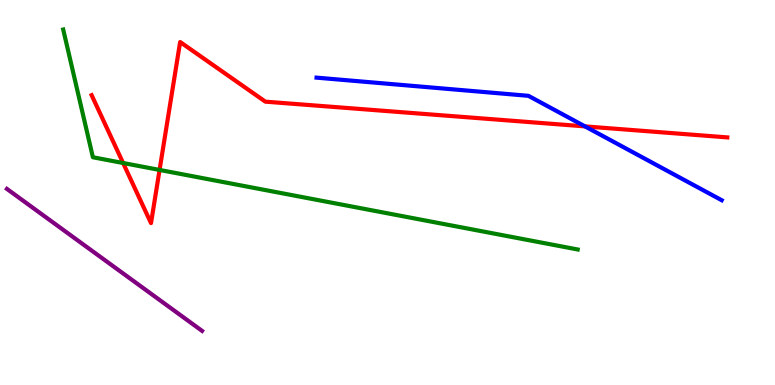[{'lines': ['blue', 'red'], 'intersections': [{'x': 7.55, 'y': 6.72}]}, {'lines': ['green', 'red'], 'intersections': [{'x': 1.59, 'y': 5.77}, {'x': 2.06, 'y': 5.59}]}, {'lines': ['purple', 'red'], 'intersections': []}, {'lines': ['blue', 'green'], 'intersections': []}, {'lines': ['blue', 'purple'], 'intersections': []}, {'lines': ['green', 'purple'], 'intersections': []}]